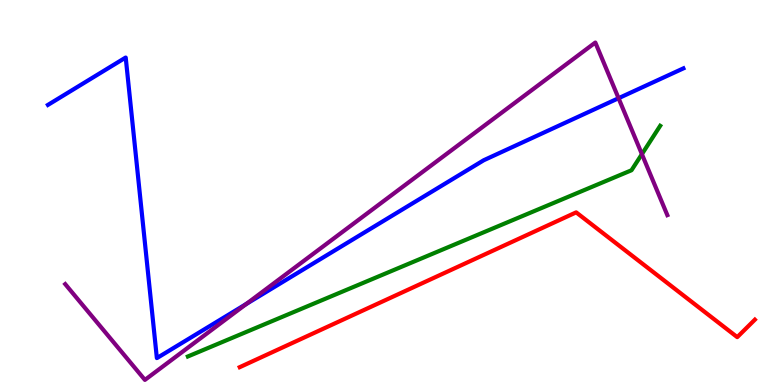[{'lines': ['blue', 'red'], 'intersections': []}, {'lines': ['green', 'red'], 'intersections': []}, {'lines': ['purple', 'red'], 'intersections': []}, {'lines': ['blue', 'green'], 'intersections': []}, {'lines': ['blue', 'purple'], 'intersections': [{'x': 3.18, 'y': 2.1}, {'x': 7.98, 'y': 7.45}]}, {'lines': ['green', 'purple'], 'intersections': [{'x': 8.28, 'y': 6.0}]}]